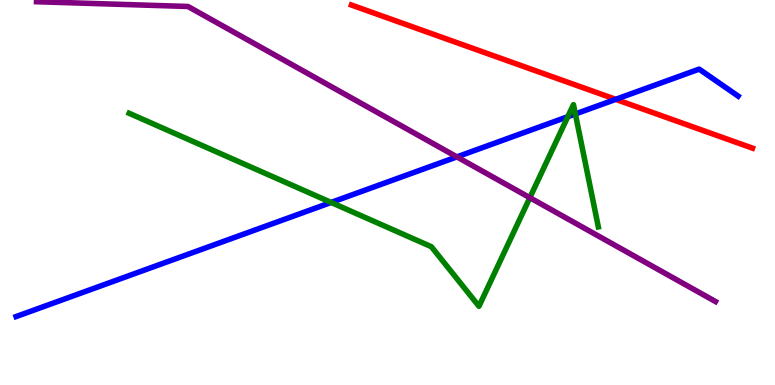[{'lines': ['blue', 'red'], 'intersections': [{'x': 7.94, 'y': 7.42}]}, {'lines': ['green', 'red'], 'intersections': []}, {'lines': ['purple', 'red'], 'intersections': []}, {'lines': ['blue', 'green'], 'intersections': [{'x': 4.27, 'y': 4.74}, {'x': 7.33, 'y': 6.97}, {'x': 7.42, 'y': 7.04}]}, {'lines': ['blue', 'purple'], 'intersections': [{'x': 5.9, 'y': 5.92}]}, {'lines': ['green', 'purple'], 'intersections': [{'x': 6.84, 'y': 4.87}]}]